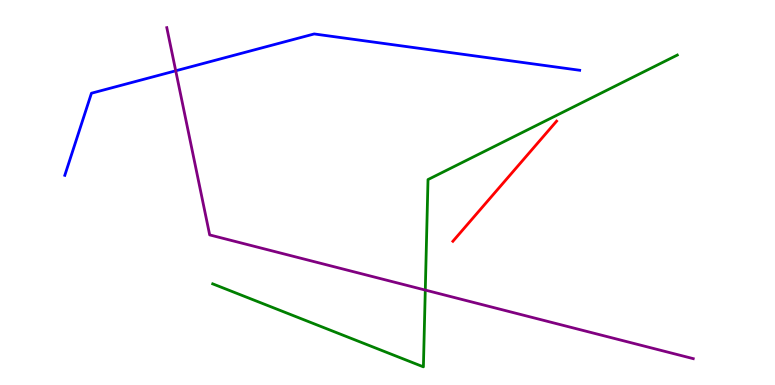[{'lines': ['blue', 'red'], 'intersections': []}, {'lines': ['green', 'red'], 'intersections': []}, {'lines': ['purple', 'red'], 'intersections': []}, {'lines': ['blue', 'green'], 'intersections': []}, {'lines': ['blue', 'purple'], 'intersections': [{'x': 2.27, 'y': 8.16}]}, {'lines': ['green', 'purple'], 'intersections': [{'x': 5.49, 'y': 2.47}]}]